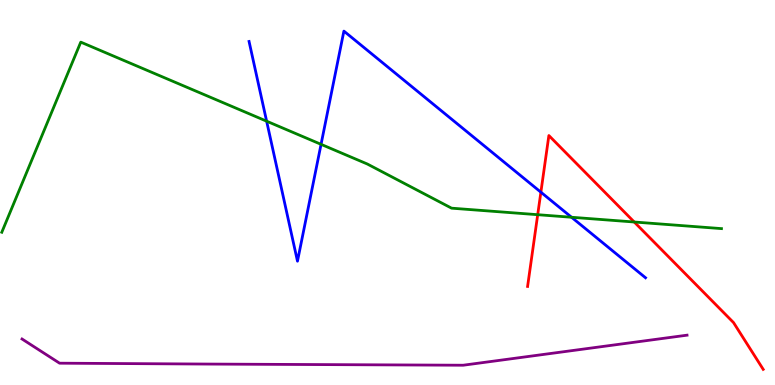[{'lines': ['blue', 'red'], 'intersections': [{'x': 6.98, 'y': 5.01}]}, {'lines': ['green', 'red'], 'intersections': [{'x': 6.94, 'y': 4.42}, {'x': 8.18, 'y': 4.23}]}, {'lines': ['purple', 'red'], 'intersections': []}, {'lines': ['blue', 'green'], 'intersections': [{'x': 3.44, 'y': 6.85}, {'x': 4.14, 'y': 6.25}, {'x': 7.37, 'y': 4.36}]}, {'lines': ['blue', 'purple'], 'intersections': []}, {'lines': ['green', 'purple'], 'intersections': []}]